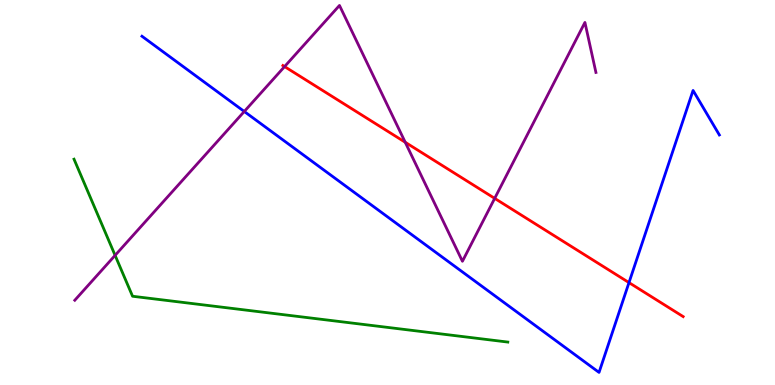[{'lines': ['blue', 'red'], 'intersections': [{'x': 8.12, 'y': 2.66}]}, {'lines': ['green', 'red'], 'intersections': []}, {'lines': ['purple', 'red'], 'intersections': [{'x': 3.67, 'y': 8.27}, {'x': 5.23, 'y': 6.3}, {'x': 6.38, 'y': 4.85}]}, {'lines': ['blue', 'green'], 'intersections': []}, {'lines': ['blue', 'purple'], 'intersections': [{'x': 3.15, 'y': 7.1}]}, {'lines': ['green', 'purple'], 'intersections': [{'x': 1.49, 'y': 3.37}]}]